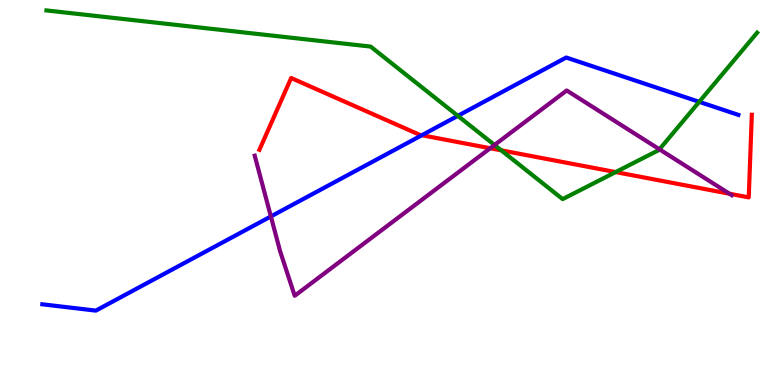[{'lines': ['blue', 'red'], 'intersections': [{'x': 5.44, 'y': 6.49}]}, {'lines': ['green', 'red'], 'intersections': [{'x': 6.47, 'y': 6.1}, {'x': 7.94, 'y': 5.53}]}, {'lines': ['purple', 'red'], 'intersections': [{'x': 6.33, 'y': 6.15}, {'x': 9.41, 'y': 4.97}]}, {'lines': ['blue', 'green'], 'intersections': [{'x': 5.91, 'y': 6.99}, {'x': 9.02, 'y': 7.35}]}, {'lines': ['blue', 'purple'], 'intersections': [{'x': 3.5, 'y': 4.38}]}, {'lines': ['green', 'purple'], 'intersections': [{'x': 6.38, 'y': 6.23}, {'x': 8.51, 'y': 6.12}]}]